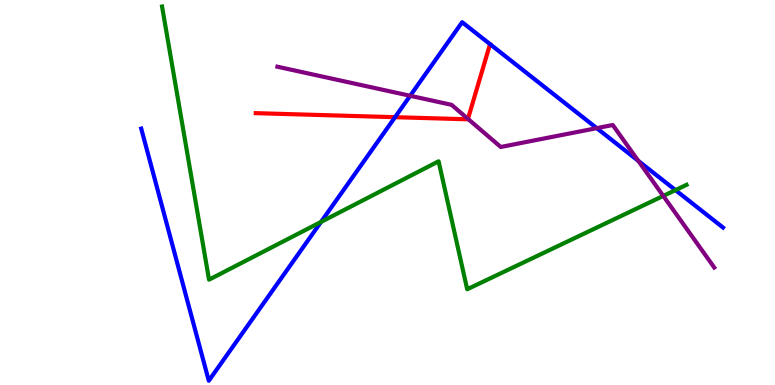[{'lines': ['blue', 'red'], 'intersections': [{'x': 5.1, 'y': 6.96}]}, {'lines': ['green', 'red'], 'intersections': []}, {'lines': ['purple', 'red'], 'intersections': [{'x': 6.04, 'y': 6.91}]}, {'lines': ['blue', 'green'], 'intersections': [{'x': 4.14, 'y': 4.24}, {'x': 8.72, 'y': 5.06}]}, {'lines': ['blue', 'purple'], 'intersections': [{'x': 5.29, 'y': 7.51}, {'x': 7.7, 'y': 6.67}, {'x': 8.24, 'y': 5.82}]}, {'lines': ['green', 'purple'], 'intersections': [{'x': 8.56, 'y': 4.91}]}]